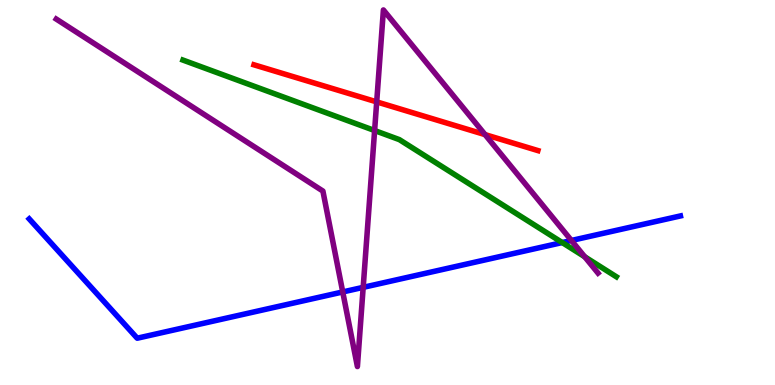[{'lines': ['blue', 'red'], 'intersections': []}, {'lines': ['green', 'red'], 'intersections': []}, {'lines': ['purple', 'red'], 'intersections': [{'x': 4.86, 'y': 7.35}, {'x': 6.26, 'y': 6.5}]}, {'lines': ['blue', 'green'], 'intersections': [{'x': 7.25, 'y': 3.7}]}, {'lines': ['blue', 'purple'], 'intersections': [{'x': 4.42, 'y': 2.42}, {'x': 4.69, 'y': 2.54}, {'x': 7.37, 'y': 3.75}]}, {'lines': ['green', 'purple'], 'intersections': [{'x': 4.83, 'y': 6.61}, {'x': 7.54, 'y': 3.33}]}]